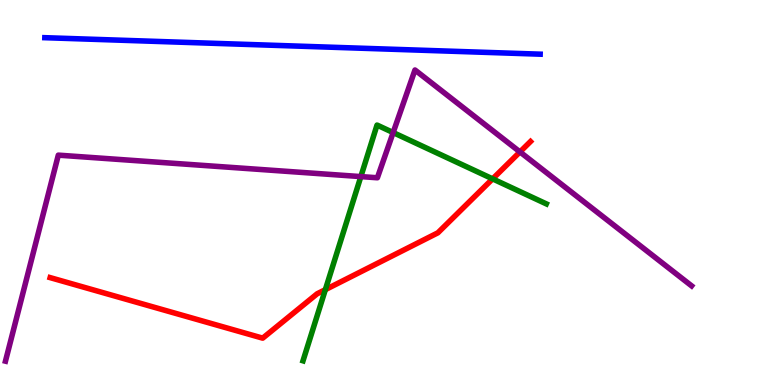[{'lines': ['blue', 'red'], 'intersections': []}, {'lines': ['green', 'red'], 'intersections': [{'x': 4.2, 'y': 2.48}, {'x': 6.36, 'y': 5.35}]}, {'lines': ['purple', 'red'], 'intersections': [{'x': 6.71, 'y': 6.05}]}, {'lines': ['blue', 'green'], 'intersections': []}, {'lines': ['blue', 'purple'], 'intersections': []}, {'lines': ['green', 'purple'], 'intersections': [{'x': 4.66, 'y': 5.41}, {'x': 5.07, 'y': 6.56}]}]